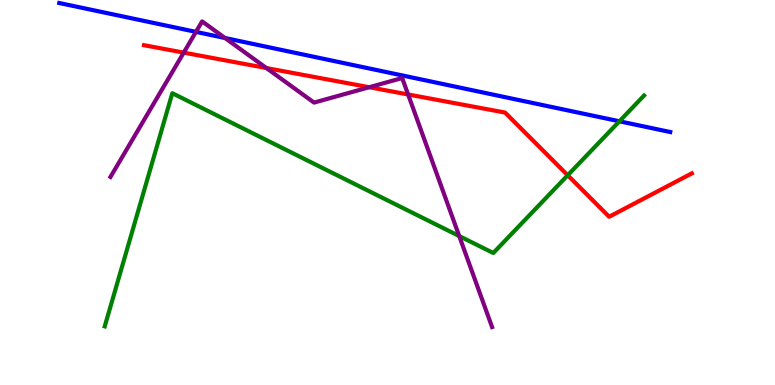[{'lines': ['blue', 'red'], 'intersections': []}, {'lines': ['green', 'red'], 'intersections': [{'x': 7.33, 'y': 5.45}]}, {'lines': ['purple', 'red'], 'intersections': [{'x': 2.37, 'y': 8.63}, {'x': 3.44, 'y': 8.23}, {'x': 4.76, 'y': 7.73}, {'x': 5.27, 'y': 7.55}]}, {'lines': ['blue', 'green'], 'intersections': [{'x': 7.99, 'y': 6.85}]}, {'lines': ['blue', 'purple'], 'intersections': [{'x': 2.53, 'y': 9.17}, {'x': 2.9, 'y': 9.01}]}, {'lines': ['green', 'purple'], 'intersections': [{'x': 5.93, 'y': 3.87}]}]